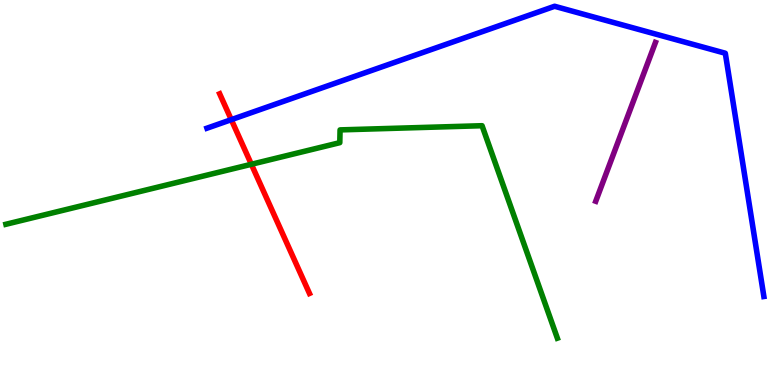[{'lines': ['blue', 'red'], 'intersections': [{'x': 2.98, 'y': 6.89}]}, {'lines': ['green', 'red'], 'intersections': [{'x': 3.24, 'y': 5.73}]}, {'lines': ['purple', 'red'], 'intersections': []}, {'lines': ['blue', 'green'], 'intersections': []}, {'lines': ['blue', 'purple'], 'intersections': []}, {'lines': ['green', 'purple'], 'intersections': []}]